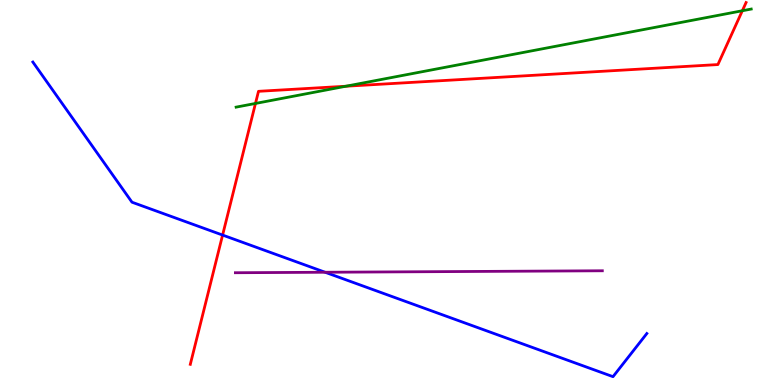[{'lines': ['blue', 'red'], 'intersections': [{'x': 2.87, 'y': 3.89}]}, {'lines': ['green', 'red'], 'intersections': [{'x': 3.3, 'y': 7.31}, {'x': 4.46, 'y': 7.76}, {'x': 9.58, 'y': 9.72}]}, {'lines': ['purple', 'red'], 'intersections': []}, {'lines': ['blue', 'green'], 'intersections': []}, {'lines': ['blue', 'purple'], 'intersections': [{'x': 4.2, 'y': 2.93}]}, {'lines': ['green', 'purple'], 'intersections': []}]